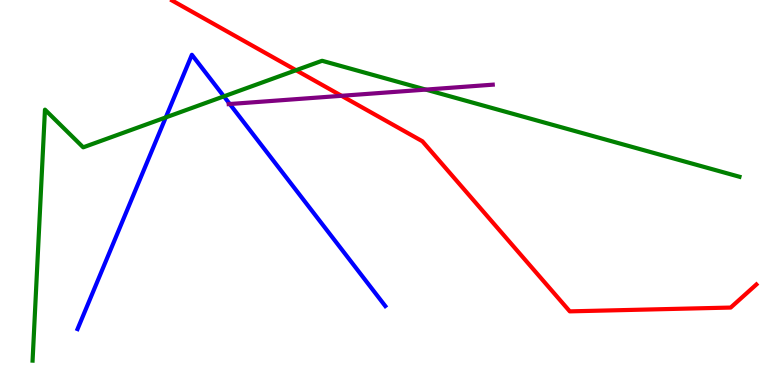[{'lines': ['blue', 'red'], 'intersections': []}, {'lines': ['green', 'red'], 'intersections': [{'x': 3.82, 'y': 8.18}]}, {'lines': ['purple', 'red'], 'intersections': [{'x': 4.41, 'y': 7.51}]}, {'lines': ['blue', 'green'], 'intersections': [{'x': 2.14, 'y': 6.95}, {'x': 2.89, 'y': 7.5}]}, {'lines': ['blue', 'purple'], 'intersections': [{'x': 2.96, 'y': 7.3}]}, {'lines': ['green', 'purple'], 'intersections': [{'x': 5.49, 'y': 7.67}]}]